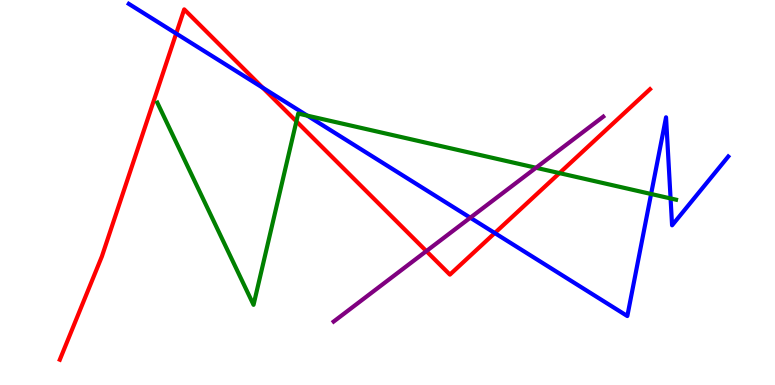[{'lines': ['blue', 'red'], 'intersections': [{'x': 2.27, 'y': 9.13}, {'x': 3.39, 'y': 7.72}, {'x': 6.38, 'y': 3.95}]}, {'lines': ['green', 'red'], 'intersections': [{'x': 3.82, 'y': 6.85}, {'x': 7.22, 'y': 5.5}]}, {'lines': ['purple', 'red'], 'intersections': [{'x': 5.5, 'y': 3.48}]}, {'lines': ['blue', 'green'], 'intersections': [{'x': 3.97, 'y': 7.0}, {'x': 8.4, 'y': 4.96}, {'x': 8.65, 'y': 4.85}]}, {'lines': ['blue', 'purple'], 'intersections': [{'x': 6.07, 'y': 4.35}]}, {'lines': ['green', 'purple'], 'intersections': [{'x': 6.92, 'y': 5.64}]}]